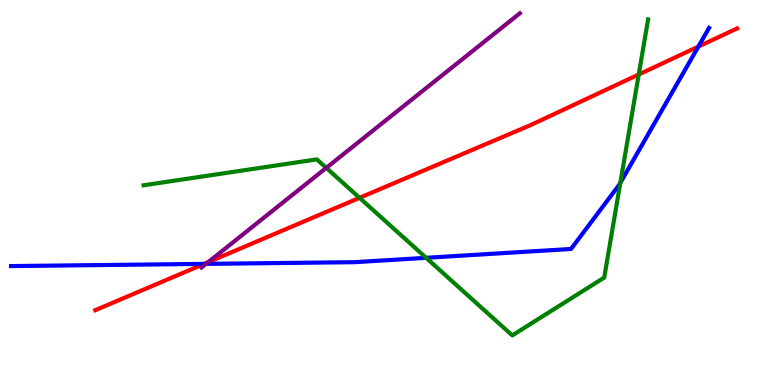[{'lines': ['blue', 'red'], 'intersections': [{'x': 2.63, 'y': 3.15}, {'x': 9.01, 'y': 8.79}]}, {'lines': ['green', 'red'], 'intersections': [{'x': 4.64, 'y': 4.86}, {'x': 8.24, 'y': 8.07}]}, {'lines': ['purple', 'red'], 'intersections': [{'x': 2.69, 'y': 3.19}]}, {'lines': ['blue', 'green'], 'intersections': [{'x': 5.5, 'y': 3.3}, {'x': 8.0, 'y': 5.25}]}, {'lines': ['blue', 'purple'], 'intersections': [{'x': 2.66, 'y': 3.15}]}, {'lines': ['green', 'purple'], 'intersections': [{'x': 4.21, 'y': 5.64}]}]